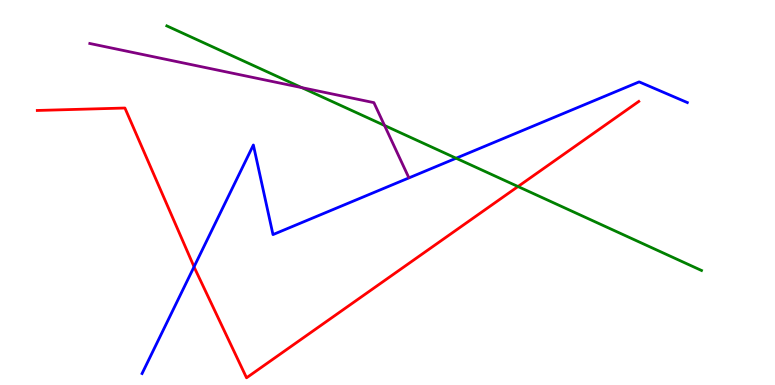[{'lines': ['blue', 'red'], 'intersections': [{'x': 2.5, 'y': 3.07}]}, {'lines': ['green', 'red'], 'intersections': [{'x': 6.68, 'y': 5.15}]}, {'lines': ['purple', 'red'], 'intersections': []}, {'lines': ['blue', 'green'], 'intersections': [{'x': 5.89, 'y': 5.89}]}, {'lines': ['blue', 'purple'], 'intersections': []}, {'lines': ['green', 'purple'], 'intersections': [{'x': 3.89, 'y': 7.72}, {'x': 4.96, 'y': 6.74}]}]